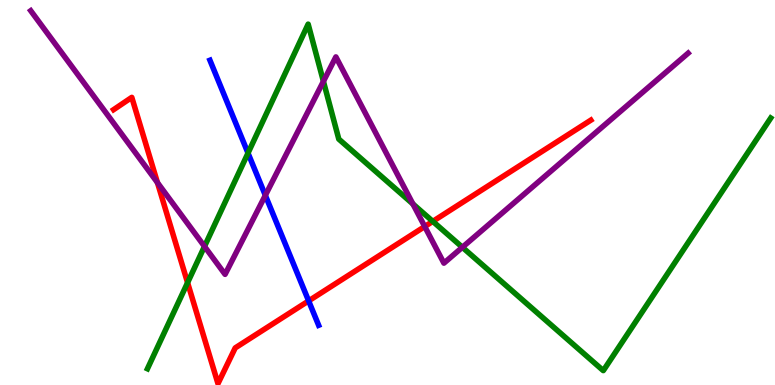[{'lines': ['blue', 'red'], 'intersections': [{'x': 3.98, 'y': 2.18}]}, {'lines': ['green', 'red'], 'intersections': [{'x': 2.42, 'y': 2.66}, {'x': 5.58, 'y': 4.25}]}, {'lines': ['purple', 'red'], 'intersections': [{'x': 2.03, 'y': 5.26}, {'x': 5.48, 'y': 4.12}]}, {'lines': ['blue', 'green'], 'intersections': [{'x': 3.2, 'y': 6.02}]}, {'lines': ['blue', 'purple'], 'intersections': [{'x': 3.42, 'y': 4.93}]}, {'lines': ['green', 'purple'], 'intersections': [{'x': 2.64, 'y': 3.6}, {'x': 4.17, 'y': 7.89}, {'x': 5.33, 'y': 4.7}, {'x': 5.97, 'y': 3.58}]}]